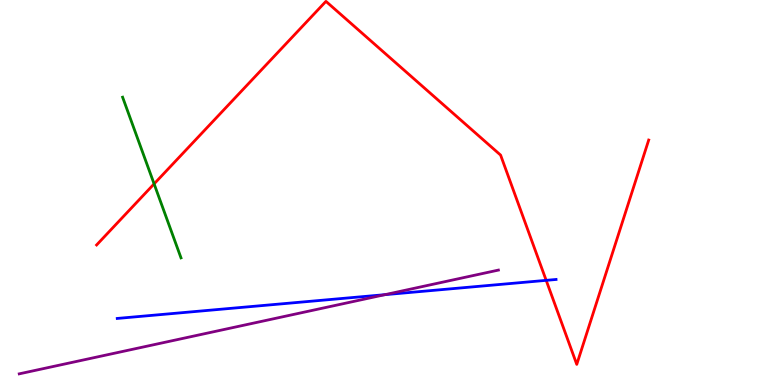[{'lines': ['blue', 'red'], 'intersections': [{'x': 7.05, 'y': 2.72}]}, {'lines': ['green', 'red'], 'intersections': [{'x': 1.99, 'y': 5.22}]}, {'lines': ['purple', 'red'], 'intersections': []}, {'lines': ['blue', 'green'], 'intersections': []}, {'lines': ['blue', 'purple'], 'intersections': [{'x': 4.97, 'y': 2.35}]}, {'lines': ['green', 'purple'], 'intersections': []}]